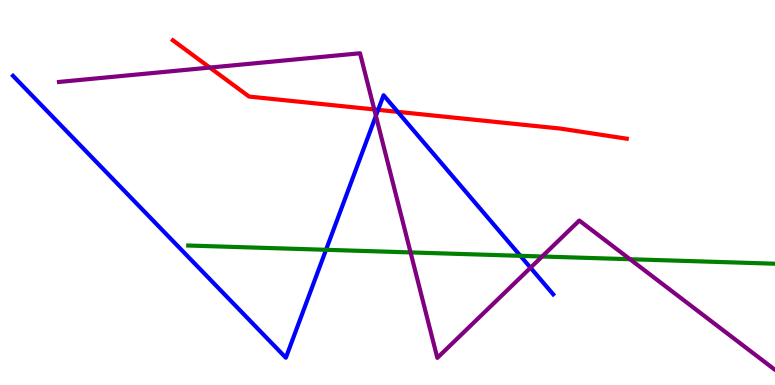[{'lines': ['blue', 'red'], 'intersections': [{'x': 4.88, 'y': 7.15}, {'x': 5.13, 'y': 7.09}]}, {'lines': ['green', 'red'], 'intersections': []}, {'lines': ['purple', 'red'], 'intersections': [{'x': 2.71, 'y': 8.24}, {'x': 4.83, 'y': 7.16}]}, {'lines': ['blue', 'green'], 'intersections': [{'x': 4.21, 'y': 3.51}, {'x': 6.71, 'y': 3.36}]}, {'lines': ['blue', 'purple'], 'intersections': [{'x': 4.85, 'y': 6.99}, {'x': 6.85, 'y': 3.05}]}, {'lines': ['green', 'purple'], 'intersections': [{'x': 5.3, 'y': 3.44}, {'x': 7.0, 'y': 3.34}, {'x': 8.13, 'y': 3.27}]}]